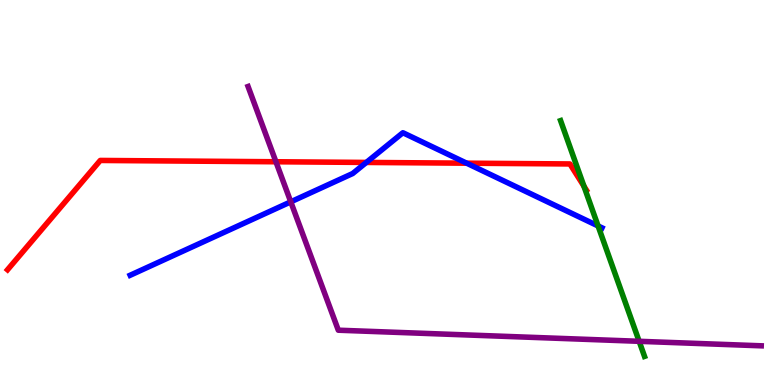[{'lines': ['blue', 'red'], 'intersections': [{'x': 4.73, 'y': 5.78}, {'x': 6.02, 'y': 5.76}]}, {'lines': ['green', 'red'], 'intersections': [{'x': 7.53, 'y': 5.16}]}, {'lines': ['purple', 'red'], 'intersections': [{'x': 3.56, 'y': 5.8}]}, {'lines': ['blue', 'green'], 'intersections': [{'x': 7.72, 'y': 4.13}]}, {'lines': ['blue', 'purple'], 'intersections': [{'x': 3.75, 'y': 4.76}]}, {'lines': ['green', 'purple'], 'intersections': [{'x': 8.25, 'y': 1.13}]}]